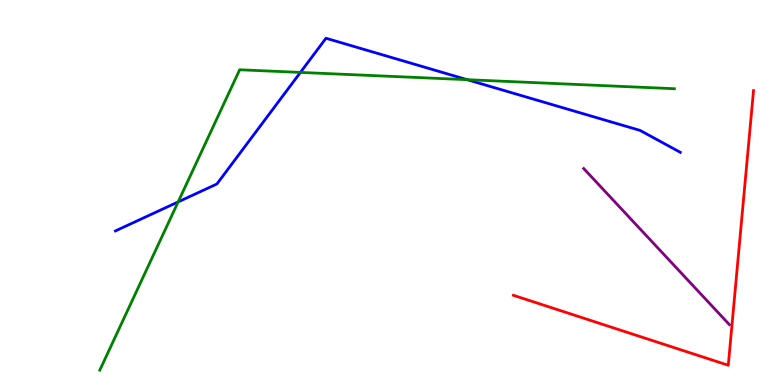[{'lines': ['blue', 'red'], 'intersections': []}, {'lines': ['green', 'red'], 'intersections': []}, {'lines': ['purple', 'red'], 'intersections': []}, {'lines': ['blue', 'green'], 'intersections': [{'x': 2.3, 'y': 4.76}, {'x': 3.88, 'y': 8.12}, {'x': 6.03, 'y': 7.93}]}, {'lines': ['blue', 'purple'], 'intersections': []}, {'lines': ['green', 'purple'], 'intersections': []}]